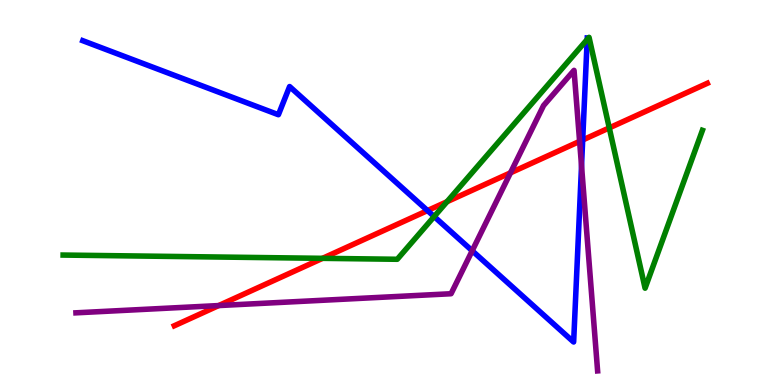[{'lines': ['blue', 'red'], 'intersections': [{'x': 5.52, 'y': 4.53}, {'x': 7.52, 'y': 6.36}]}, {'lines': ['green', 'red'], 'intersections': [{'x': 4.16, 'y': 3.29}, {'x': 5.77, 'y': 4.76}, {'x': 7.86, 'y': 6.68}]}, {'lines': ['purple', 'red'], 'intersections': [{'x': 2.82, 'y': 2.06}, {'x': 6.59, 'y': 5.51}, {'x': 7.48, 'y': 6.33}]}, {'lines': ['blue', 'green'], 'intersections': [{'x': 5.6, 'y': 4.37}, {'x': 7.58, 'y': 8.97}]}, {'lines': ['blue', 'purple'], 'intersections': [{'x': 6.09, 'y': 3.49}, {'x': 7.5, 'y': 5.69}]}, {'lines': ['green', 'purple'], 'intersections': []}]